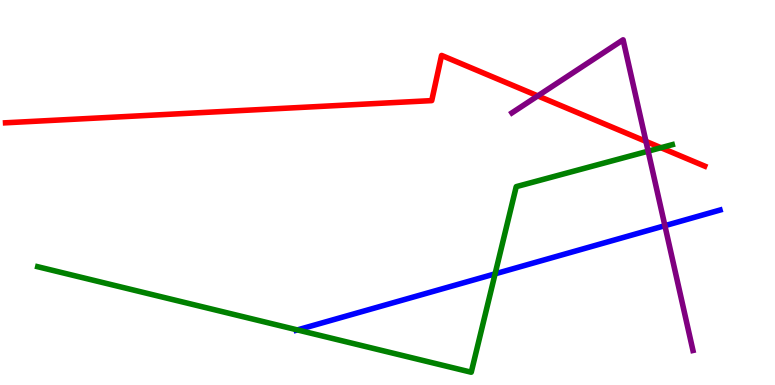[{'lines': ['blue', 'red'], 'intersections': []}, {'lines': ['green', 'red'], 'intersections': [{'x': 8.53, 'y': 6.16}]}, {'lines': ['purple', 'red'], 'intersections': [{'x': 6.94, 'y': 7.51}, {'x': 8.33, 'y': 6.33}]}, {'lines': ['blue', 'green'], 'intersections': [{'x': 3.84, 'y': 1.43}, {'x': 6.39, 'y': 2.89}]}, {'lines': ['blue', 'purple'], 'intersections': [{'x': 8.58, 'y': 4.14}]}, {'lines': ['green', 'purple'], 'intersections': [{'x': 8.36, 'y': 6.07}]}]